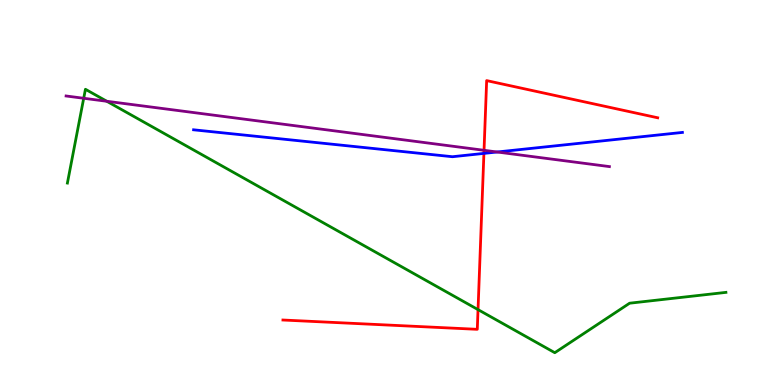[{'lines': ['blue', 'red'], 'intersections': [{'x': 6.24, 'y': 6.02}]}, {'lines': ['green', 'red'], 'intersections': [{'x': 6.17, 'y': 1.96}]}, {'lines': ['purple', 'red'], 'intersections': [{'x': 6.25, 'y': 6.1}]}, {'lines': ['blue', 'green'], 'intersections': []}, {'lines': ['blue', 'purple'], 'intersections': [{'x': 6.41, 'y': 6.05}]}, {'lines': ['green', 'purple'], 'intersections': [{'x': 1.08, 'y': 7.45}, {'x': 1.38, 'y': 7.37}]}]